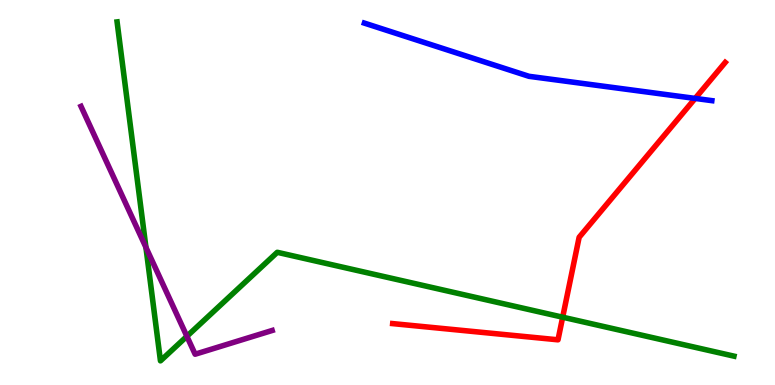[{'lines': ['blue', 'red'], 'intersections': [{'x': 8.97, 'y': 7.44}]}, {'lines': ['green', 'red'], 'intersections': [{'x': 7.26, 'y': 1.76}]}, {'lines': ['purple', 'red'], 'intersections': []}, {'lines': ['blue', 'green'], 'intersections': []}, {'lines': ['blue', 'purple'], 'intersections': []}, {'lines': ['green', 'purple'], 'intersections': [{'x': 1.88, 'y': 3.57}, {'x': 2.41, 'y': 1.26}]}]